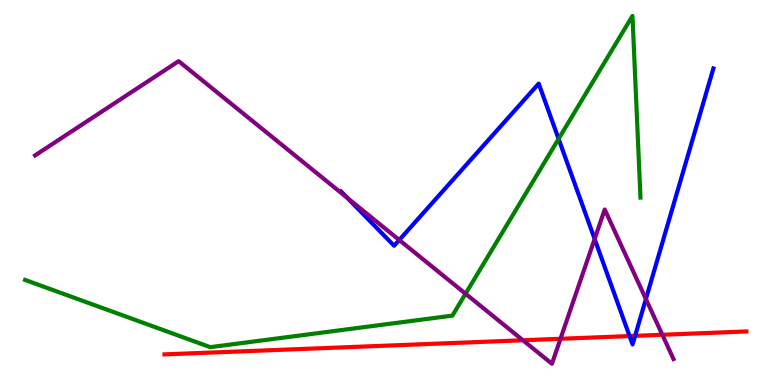[{'lines': ['blue', 'red'], 'intersections': [{'x': 8.12, 'y': 1.27}, {'x': 8.19, 'y': 1.28}]}, {'lines': ['green', 'red'], 'intersections': []}, {'lines': ['purple', 'red'], 'intersections': [{'x': 6.75, 'y': 1.16}, {'x': 7.23, 'y': 1.2}, {'x': 8.55, 'y': 1.3}]}, {'lines': ['blue', 'green'], 'intersections': [{'x': 7.21, 'y': 6.39}]}, {'lines': ['blue', 'purple'], 'intersections': [{'x': 4.48, 'y': 4.86}, {'x': 5.15, 'y': 3.77}, {'x': 7.67, 'y': 3.79}, {'x': 8.33, 'y': 2.23}]}, {'lines': ['green', 'purple'], 'intersections': [{'x': 6.01, 'y': 2.37}]}]